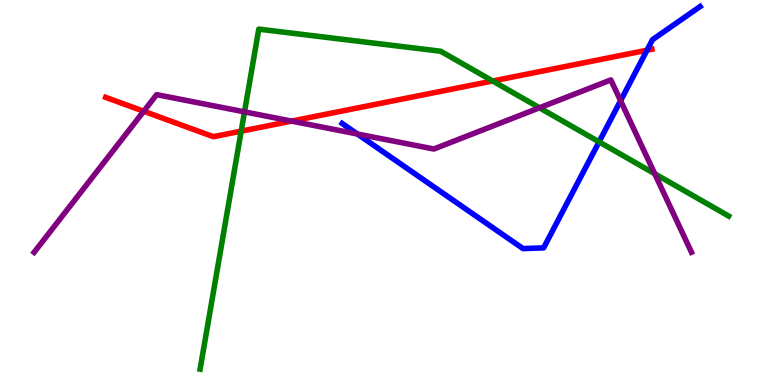[{'lines': ['blue', 'red'], 'intersections': [{'x': 8.35, 'y': 8.7}]}, {'lines': ['green', 'red'], 'intersections': [{'x': 3.11, 'y': 6.59}, {'x': 6.36, 'y': 7.9}]}, {'lines': ['purple', 'red'], 'intersections': [{'x': 1.85, 'y': 7.11}, {'x': 3.76, 'y': 6.85}]}, {'lines': ['blue', 'green'], 'intersections': [{'x': 7.73, 'y': 6.31}]}, {'lines': ['blue', 'purple'], 'intersections': [{'x': 4.61, 'y': 6.52}, {'x': 8.01, 'y': 7.38}]}, {'lines': ['green', 'purple'], 'intersections': [{'x': 3.15, 'y': 7.09}, {'x': 6.96, 'y': 7.2}, {'x': 8.45, 'y': 5.49}]}]